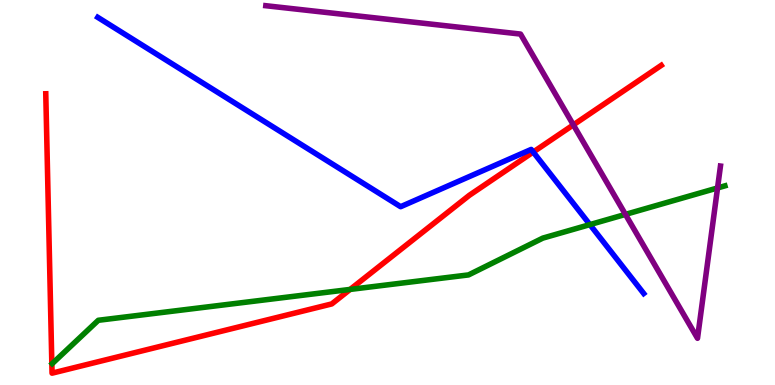[{'lines': ['blue', 'red'], 'intersections': [{'x': 6.88, 'y': 6.05}]}, {'lines': ['green', 'red'], 'intersections': [{'x': 4.52, 'y': 2.48}]}, {'lines': ['purple', 'red'], 'intersections': [{'x': 7.4, 'y': 6.76}]}, {'lines': ['blue', 'green'], 'intersections': [{'x': 7.61, 'y': 4.17}]}, {'lines': ['blue', 'purple'], 'intersections': []}, {'lines': ['green', 'purple'], 'intersections': [{'x': 8.07, 'y': 4.43}, {'x': 9.26, 'y': 5.12}]}]